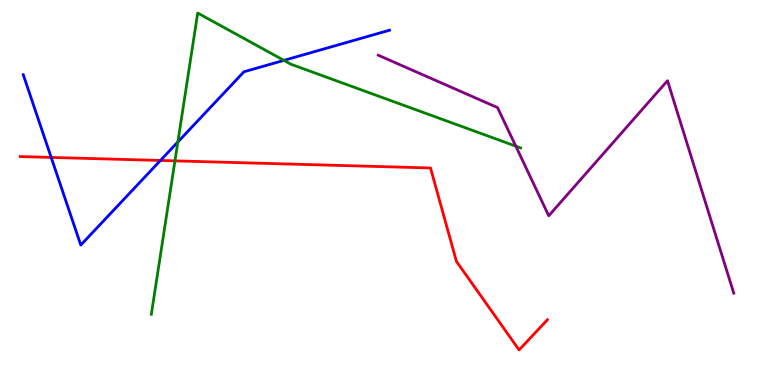[{'lines': ['blue', 'red'], 'intersections': [{'x': 0.66, 'y': 5.91}, {'x': 2.07, 'y': 5.83}]}, {'lines': ['green', 'red'], 'intersections': [{'x': 2.26, 'y': 5.82}]}, {'lines': ['purple', 'red'], 'intersections': []}, {'lines': ['blue', 'green'], 'intersections': [{'x': 2.29, 'y': 6.31}, {'x': 3.66, 'y': 8.43}]}, {'lines': ['blue', 'purple'], 'intersections': []}, {'lines': ['green', 'purple'], 'intersections': [{'x': 6.66, 'y': 6.2}]}]